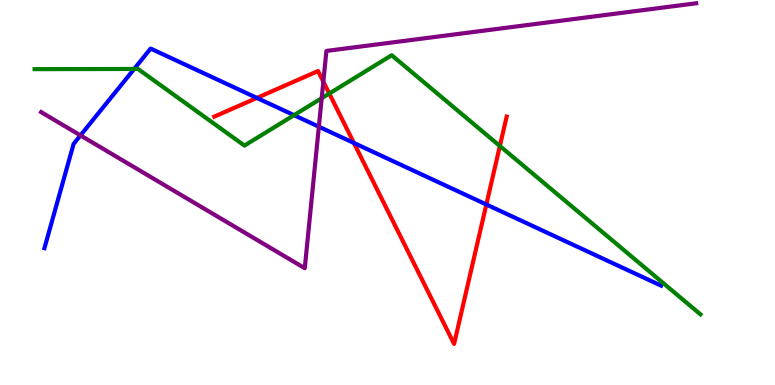[{'lines': ['blue', 'red'], 'intersections': [{'x': 3.31, 'y': 7.46}, {'x': 4.57, 'y': 6.29}, {'x': 6.28, 'y': 4.69}]}, {'lines': ['green', 'red'], 'intersections': [{'x': 4.25, 'y': 7.57}, {'x': 6.45, 'y': 6.21}]}, {'lines': ['purple', 'red'], 'intersections': [{'x': 4.17, 'y': 7.88}]}, {'lines': ['blue', 'green'], 'intersections': [{'x': 1.73, 'y': 8.21}, {'x': 3.79, 'y': 7.01}]}, {'lines': ['blue', 'purple'], 'intersections': [{'x': 1.04, 'y': 6.48}, {'x': 4.11, 'y': 6.71}]}, {'lines': ['green', 'purple'], 'intersections': [{'x': 4.15, 'y': 7.45}]}]